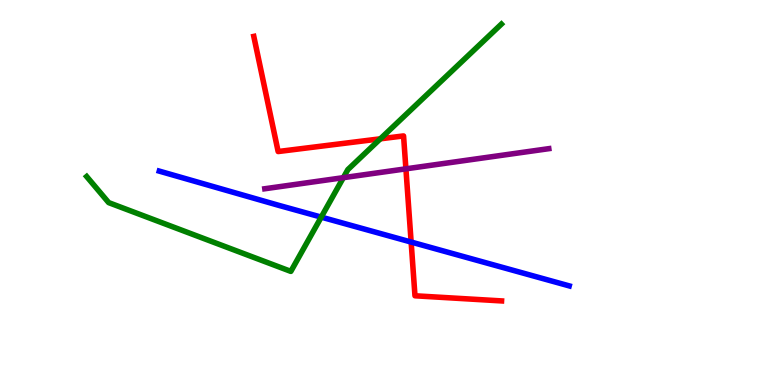[{'lines': ['blue', 'red'], 'intersections': [{'x': 5.3, 'y': 3.71}]}, {'lines': ['green', 'red'], 'intersections': [{'x': 4.91, 'y': 6.39}]}, {'lines': ['purple', 'red'], 'intersections': [{'x': 5.24, 'y': 5.61}]}, {'lines': ['blue', 'green'], 'intersections': [{'x': 4.14, 'y': 4.36}]}, {'lines': ['blue', 'purple'], 'intersections': []}, {'lines': ['green', 'purple'], 'intersections': [{'x': 4.43, 'y': 5.39}]}]